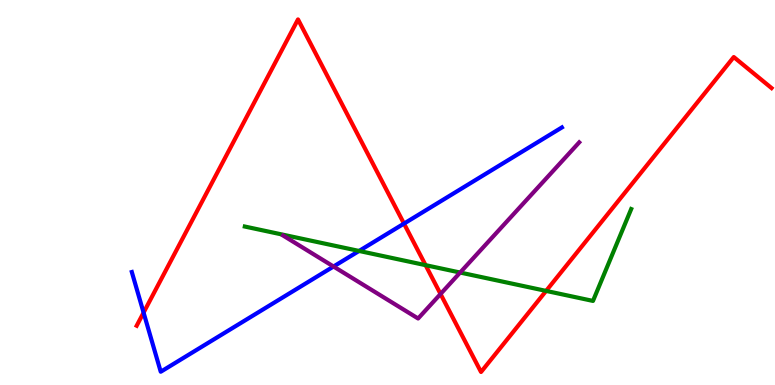[{'lines': ['blue', 'red'], 'intersections': [{'x': 1.85, 'y': 1.88}, {'x': 5.21, 'y': 4.19}]}, {'lines': ['green', 'red'], 'intersections': [{'x': 5.49, 'y': 3.11}, {'x': 7.05, 'y': 2.44}]}, {'lines': ['purple', 'red'], 'intersections': [{'x': 5.68, 'y': 2.36}]}, {'lines': ['blue', 'green'], 'intersections': [{'x': 4.63, 'y': 3.48}]}, {'lines': ['blue', 'purple'], 'intersections': [{'x': 4.3, 'y': 3.08}]}, {'lines': ['green', 'purple'], 'intersections': [{'x': 5.94, 'y': 2.92}]}]